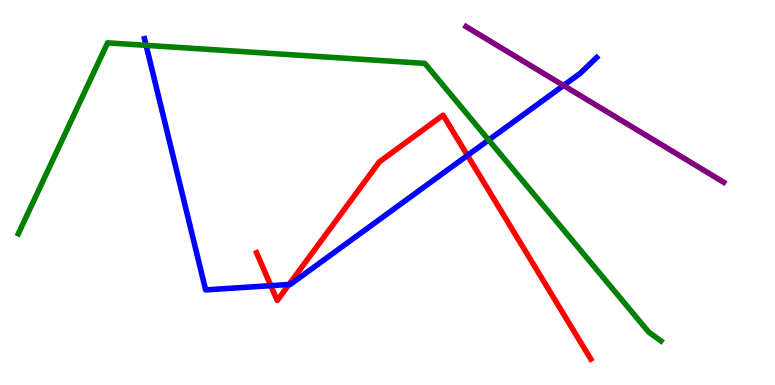[{'lines': ['blue', 'red'], 'intersections': [{'x': 3.49, 'y': 2.58}, {'x': 3.73, 'y': 2.61}, {'x': 6.03, 'y': 5.96}]}, {'lines': ['green', 'red'], 'intersections': []}, {'lines': ['purple', 'red'], 'intersections': []}, {'lines': ['blue', 'green'], 'intersections': [{'x': 1.89, 'y': 8.82}, {'x': 6.31, 'y': 6.36}]}, {'lines': ['blue', 'purple'], 'intersections': [{'x': 7.27, 'y': 7.78}]}, {'lines': ['green', 'purple'], 'intersections': []}]